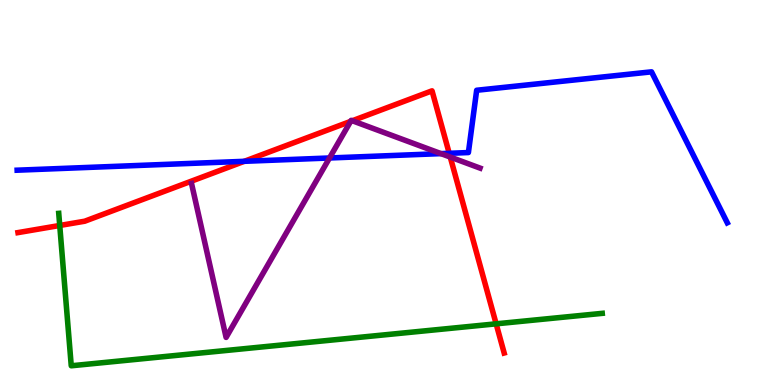[{'lines': ['blue', 'red'], 'intersections': [{'x': 3.15, 'y': 5.81}, {'x': 5.8, 'y': 6.02}]}, {'lines': ['green', 'red'], 'intersections': [{'x': 0.771, 'y': 4.14}, {'x': 6.4, 'y': 1.59}]}, {'lines': ['purple', 'red'], 'intersections': [{'x': 4.52, 'y': 6.85}, {'x': 4.55, 'y': 6.86}, {'x': 5.81, 'y': 5.92}]}, {'lines': ['blue', 'green'], 'intersections': []}, {'lines': ['blue', 'purple'], 'intersections': [{'x': 4.25, 'y': 5.9}, {'x': 5.69, 'y': 6.01}]}, {'lines': ['green', 'purple'], 'intersections': []}]